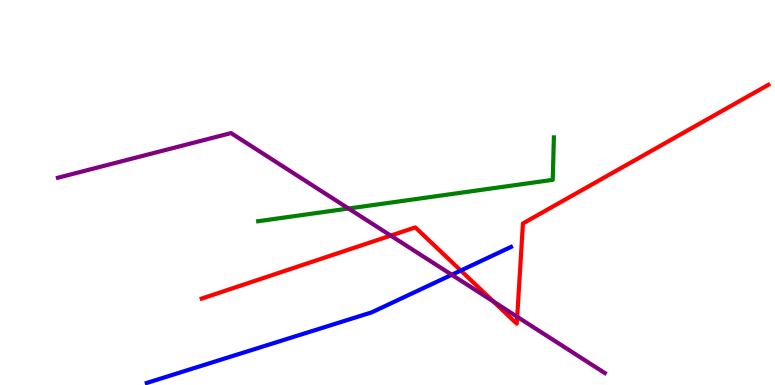[{'lines': ['blue', 'red'], 'intersections': [{'x': 5.95, 'y': 2.97}]}, {'lines': ['green', 'red'], 'intersections': []}, {'lines': ['purple', 'red'], 'intersections': [{'x': 5.04, 'y': 3.88}, {'x': 6.37, 'y': 2.17}, {'x': 6.67, 'y': 1.77}]}, {'lines': ['blue', 'green'], 'intersections': []}, {'lines': ['blue', 'purple'], 'intersections': [{'x': 5.83, 'y': 2.86}]}, {'lines': ['green', 'purple'], 'intersections': [{'x': 4.5, 'y': 4.58}]}]